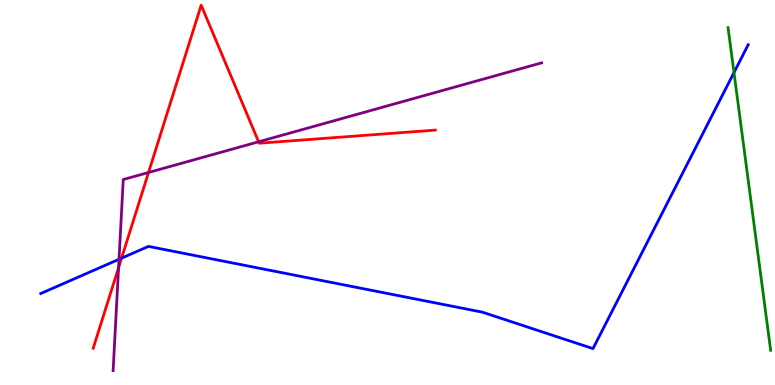[{'lines': ['blue', 'red'], 'intersections': [{'x': 1.57, 'y': 3.29}]}, {'lines': ['green', 'red'], 'intersections': []}, {'lines': ['purple', 'red'], 'intersections': [{'x': 1.53, 'y': 3.05}, {'x': 1.92, 'y': 5.52}, {'x': 3.34, 'y': 6.32}]}, {'lines': ['blue', 'green'], 'intersections': [{'x': 9.47, 'y': 8.12}]}, {'lines': ['blue', 'purple'], 'intersections': [{'x': 1.54, 'y': 3.27}]}, {'lines': ['green', 'purple'], 'intersections': []}]